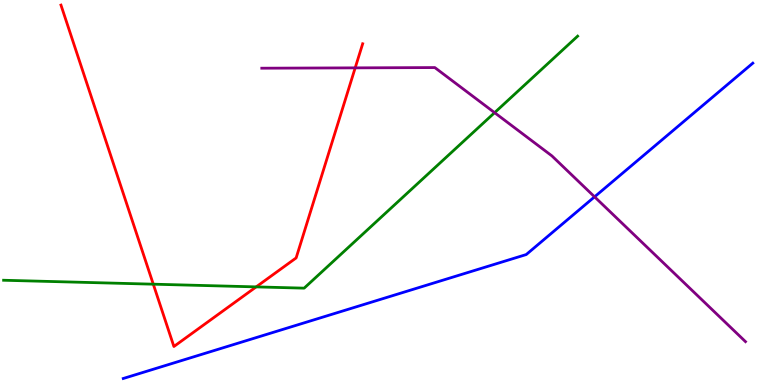[{'lines': ['blue', 'red'], 'intersections': []}, {'lines': ['green', 'red'], 'intersections': [{'x': 1.98, 'y': 2.62}, {'x': 3.31, 'y': 2.55}]}, {'lines': ['purple', 'red'], 'intersections': [{'x': 4.58, 'y': 8.24}]}, {'lines': ['blue', 'green'], 'intersections': []}, {'lines': ['blue', 'purple'], 'intersections': [{'x': 7.67, 'y': 4.89}]}, {'lines': ['green', 'purple'], 'intersections': [{'x': 6.38, 'y': 7.07}]}]